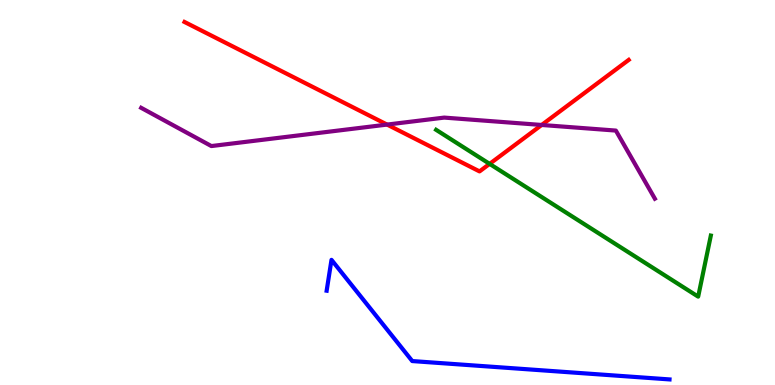[{'lines': ['blue', 'red'], 'intersections': []}, {'lines': ['green', 'red'], 'intersections': [{'x': 6.32, 'y': 5.74}]}, {'lines': ['purple', 'red'], 'intersections': [{'x': 4.99, 'y': 6.76}, {'x': 6.99, 'y': 6.75}]}, {'lines': ['blue', 'green'], 'intersections': []}, {'lines': ['blue', 'purple'], 'intersections': []}, {'lines': ['green', 'purple'], 'intersections': []}]